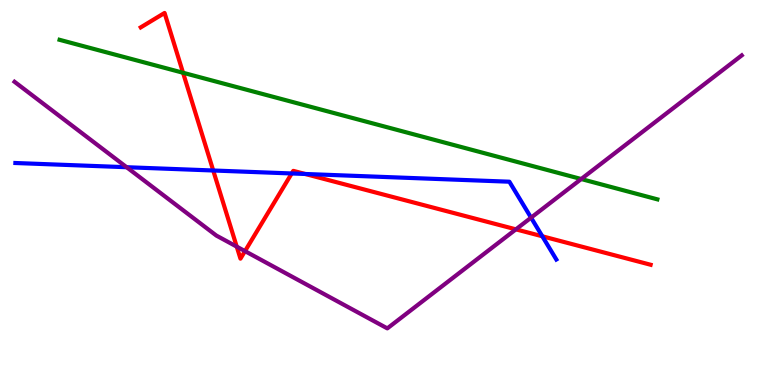[{'lines': ['blue', 'red'], 'intersections': [{'x': 2.75, 'y': 5.57}, {'x': 3.76, 'y': 5.49}, {'x': 3.94, 'y': 5.48}, {'x': 7.0, 'y': 3.86}]}, {'lines': ['green', 'red'], 'intersections': [{'x': 2.36, 'y': 8.11}]}, {'lines': ['purple', 'red'], 'intersections': [{'x': 3.05, 'y': 3.59}, {'x': 3.16, 'y': 3.48}, {'x': 6.66, 'y': 4.04}]}, {'lines': ['blue', 'green'], 'intersections': []}, {'lines': ['blue', 'purple'], 'intersections': [{'x': 1.63, 'y': 5.66}, {'x': 6.85, 'y': 4.35}]}, {'lines': ['green', 'purple'], 'intersections': [{'x': 7.5, 'y': 5.35}]}]